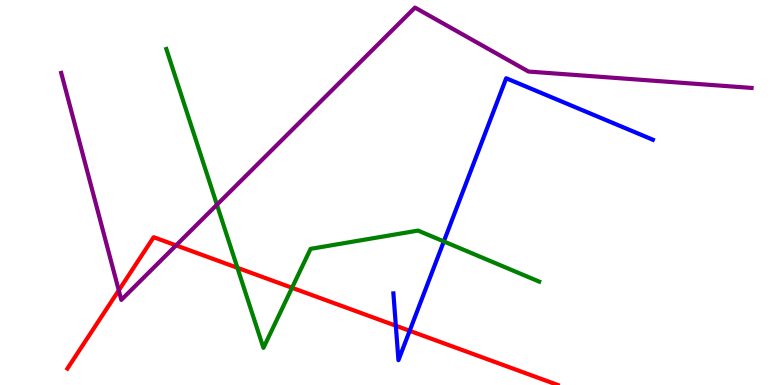[{'lines': ['blue', 'red'], 'intersections': [{'x': 5.11, 'y': 1.54}, {'x': 5.29, 'y': 1.41}]}, {'lines': ['green', 'red'], 'intersections': [{'x': 3.06, 'y': 3.04}, {'x': 3.77, 'y': 2.53}]}, {'lines': ['purple', 'red'], 'intersections': [{'x': 1.53, 'y': 2.46}, {'x': 2.27, 'y': 3.63}]}, {'lines': ['blue', 'green'], 'intersections': [{'x': 5.73, 'y': 3.73}]}, {'lines': ['blue', 'purple'], 'intersections': []}, {'lines': ['green', 'purple'], 'intersections': [{'x': 2.8, 'y': 4.68}]}]